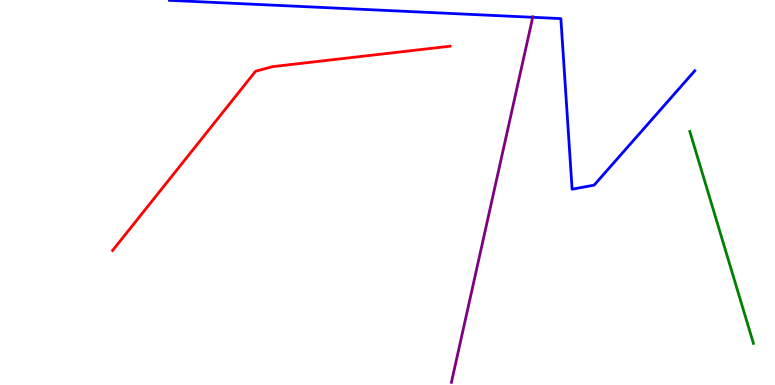[{'lines': ['blue', 'red'], 'intersections': []}, {'lines': ['green', 'red'], 'intersections': []}, {'lines': ['purple', 'red'], 'intersections': []}, {'lines': ['blue', 'green'], 'intersections': []}, {'lines': ['blue', 'purple'], 'intersections': [{'x': 6.87, 'y': 9.55}]}, {'lines': ['green', 'purple'], 'intersections': []}]